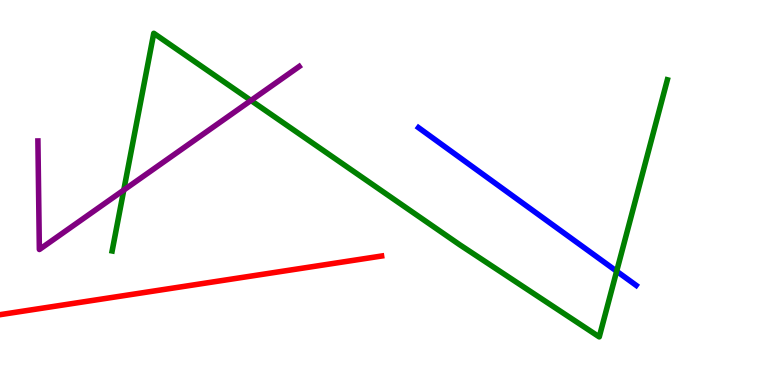[{'lines': ['blue', 'red'], 'intersections': []}, {'lines': ['green', 'red'], 'intersections': []}, {'lines': ['purple', 'red'], 'intersections': []}, {'lines': ['blue', 'green'], 'intersections': [{'x': 7.96, 'y': 2.96}]}, {'lines': ['blue', 'purple'], 'intersections': []}, {'lines': ['green', 'purple'], 'intersections': [{'x': 1.6, 'y': 5.06}, {'x': 3.24, 'y': 7.39}]}]